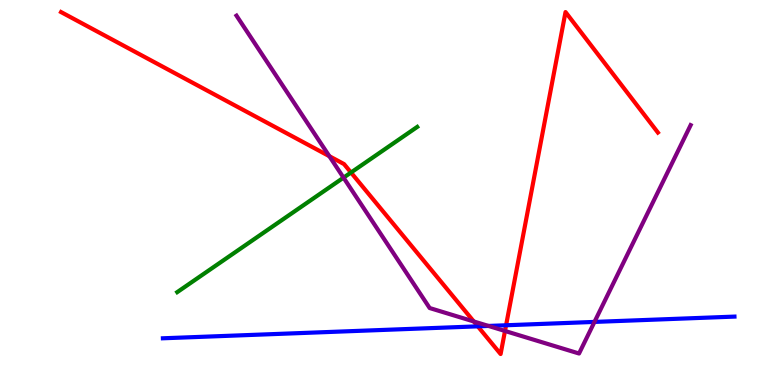[{'lines': ['blue', 'red'], 'intersections': [{'x': 6.17, 'y': 1.52}, {'x': 6.53, 'y': 1.55}]}, {'lines': ['green', 'red'], 'intersections': [{'x': 4.53, 'y': 5.52}]}, {'lines': ['purple', 'red'], 'intersections': [{'x': 4.25, 'y': 5.94}, {'x': 6.11, 'y': 1.65}, {'x': 6.52, 'y': 1.4}]}, {'lines': ['blue', 'green'], 'intersections': []}, {'lines': ['blue', 'purple'], 'intersections': [{'x': 6.3, 'y': 1.53}, {'x': 7.67, 'y': 1.64}]}, {'lines': ['green', 'purple'], 'intersections': [{'x': 4.43, 'y': 5.39}]}]